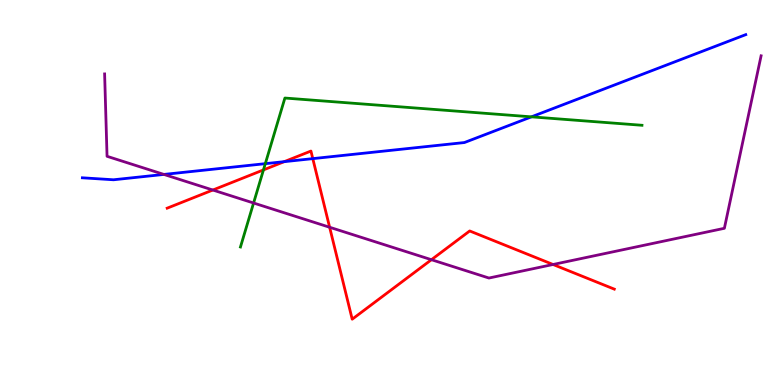[{'lines': ['blue', 'red'], 'intersections': [{'x': 3.67, 'y': 5.8}, {'x': 4.04, 'y': 5.88}]}, {'lines': ['green', 'red'], 'intersections': [{'x': 3.4, 'y': 5.59}]}, {'lines': ['purple', 'red'], 'intersections': [{'x': 2.75, 'y': 5.06}, {'x': 4.25, 'y': 4.1}, {'x': 5.57, 'y': 3.25}, {'x': 7.14, 'y': 3.13}]}, {'lines': ['blue', 'green'], 'intersections': [{'x': 3.42, 'y': 5.75}, {'x': 6.86, 'y': 6.97}]}, {'lines': ['blue', 'purple'], 'intersections': [{'x': 2.11, 'y': 5.47}]}, {'lines': ['green', 'purple'], 'intersections': [{'x': 3.27, 'y': 4.73}]}]